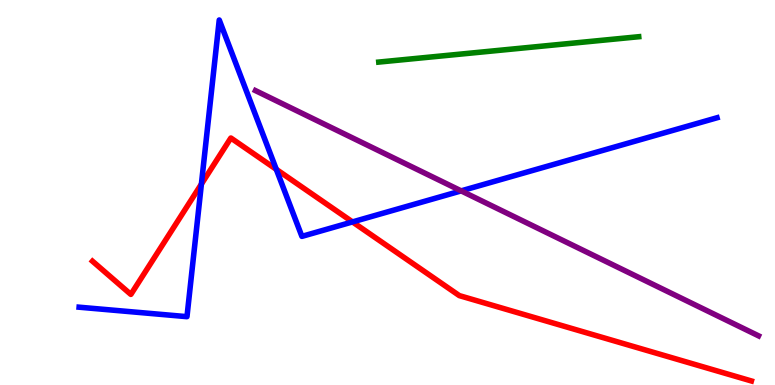[{'lines': ['blue', 'red'], 'intersections': [{'x': 2.6, 'y': 5.22}, {'x': 3.57, 'y': 5.6}, {'x': 4.55, 'y': 4.24}]}, {'lines': ['green', 'red'], 'intersections': []}, {'lines': ['purple', 'red'], 'intersections': []}, {'lines': ['blue', 'green'], 'intersections': []}, {'lines': ['blue', 'purple'], 'intersections': [{'x': 5.95, 'y': 5.04}]}, {'lines': ['green', 'purple'], 'intersections': []}]